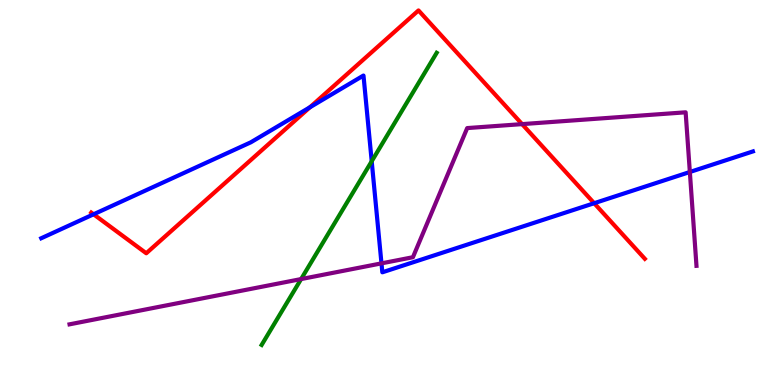[{'lines': ['blue', 'red'], 'intersections': [{'x': 1.21, 'y': 4.43}, {'x': 4.0, 'y': 7.21}, {'x': 7.67, 'y': 4.72}]}, {'lines': ['green', 'red'], 'intersections': []}, {'lines': ['purple', 'red'], 'intersections': [{'x': 6.74, 'y': 6.78}]}, {'lines': ['blue', 'green'], 'intersections': [{'x': 4.8, 'y': 5.81}]}, {'lines': ['blue', 'purple'], 'intersections': [{'x': 4.92, 'y': 3.16}, {'x': 8.9, 'y': 5.53}]}, {'lines': ['green', 'purple'], 'intersections': [{'x': 3.89, 'y': 2.75}]}]